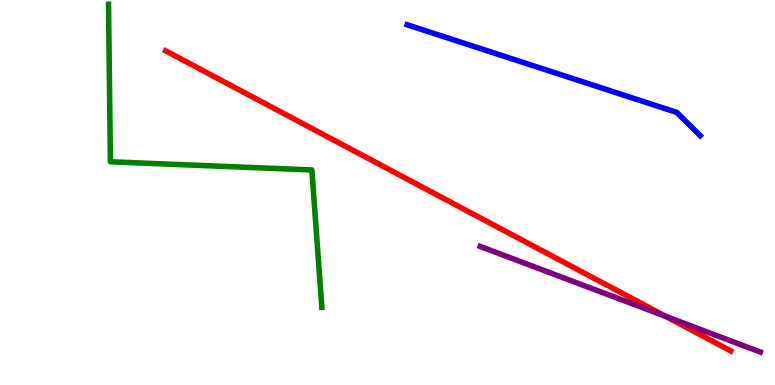[{'lines': ['blue', 'red'], 'intersections': []}, {'lines': ['green', 'red'], 'intersections': []}, {'lines': ['purple', 'red'], 'intersections': [{'x': 8.59, 'y': 1.78}]}, {'lines': ['blue', 'green'], 'intersections': []}, {'lines': ['blue', 'purple'], 'intersections': []}, {'lines': ['green', 'purple'], 'intersections': []}]